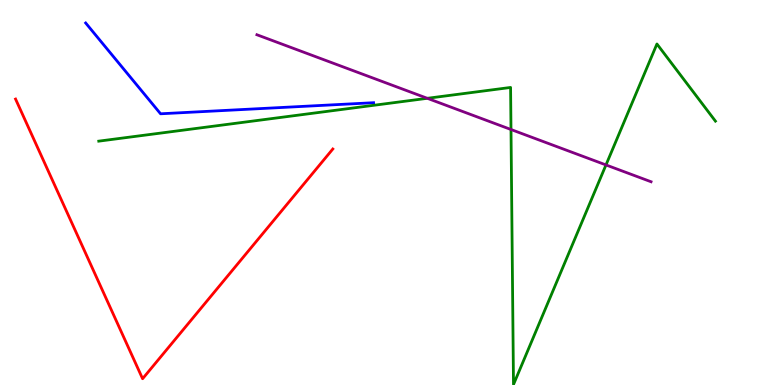[{'lines': ['blue', 'red'], 'intersections': []}, {'lines': ['green', 'red'], 'intersections': []}, {'lines': ['purple', 'red'], 'intersections': []}, {'lines': ['blue', 'green'], 'intersections': []}, {'lines': ['blue', 'purple'], 'intersections': []}, {'lines': ['green', 'purple'], 'intersections': [{'x': 5.51, 'y': 7.45}, {'x': 6.59, 'y': 6.64}, {'x': 7.82, 'y': 5.72}]}]